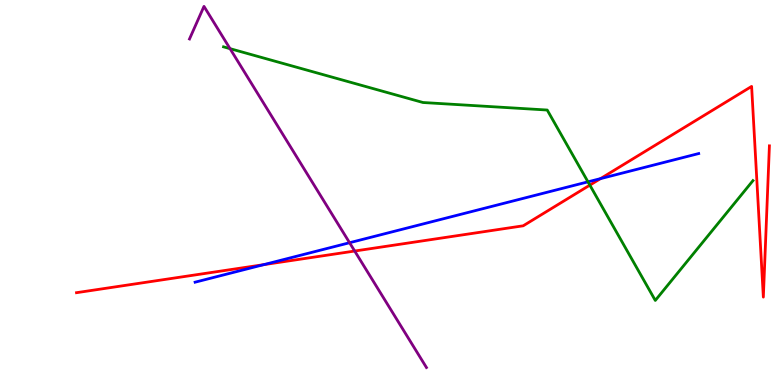[{'lines': ['blue', 'red'], 'intersections': [{'x': 3.4, 'y': 3.13}, {'x': 7.75, 'y': 5.36}]}, {'lines': ['green', 'red'], 'intersections': [{'x': 7.61, 'y': 5.19}]}, {'lines': ['purple', 'red'], 'intersections': [{'x': 4.58, 'y': 3.48}]}, {'lines': ['blue', 'green'], 'intersections': [{'x': 7.59, 'y': 5.28}]}, {'lines': ['blue', 'purple'], 'intersections': [{'x': 4.51, 'y': 3.7}]}, {'lines': ['green', 'purple'], 'intersections': [{'x': 2.97, 'y': 8.74}]}]